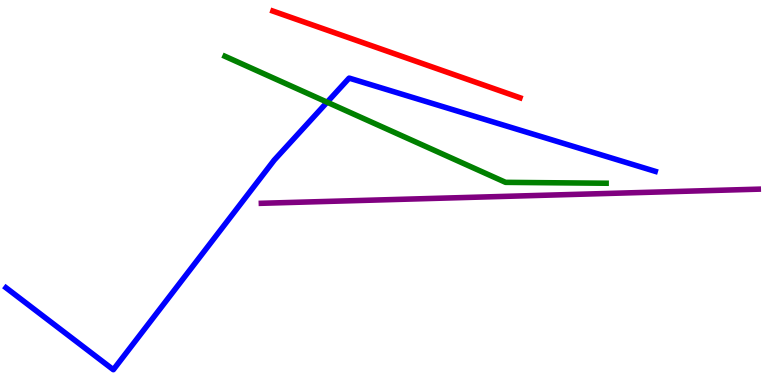[{'lines': ['blue', 'red'], 'intersections': []}, {'lines': ['green', 'red'], 'intersections': []}, {'lines': ['purple', 'red'], 'intersections': []}, {'lines': ['blue', 'green'], 'intersections': [{'x': 4.22, 'y': 7.35}]}, {'lines': ['blue', 'purple'], 'intersections': []}, {'lines': ['green', 'purple'], 'intersections': []}]